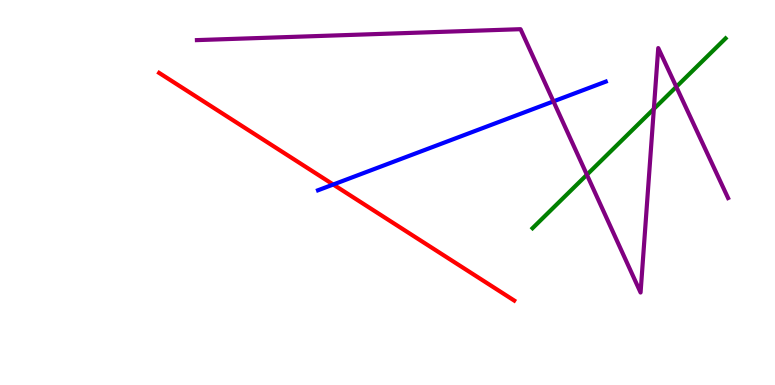[{'lines': ['blue', 'red'], 'intersections': [{'x': 4.3, 'y': 5.21}]}, {'lines': ['green', 'red'], 'intersections': []}, {'lines': ['purple', 'red'], 'intersections': []}, {'lines': ['blue', 'green'], 'intersections': []}, {'lines': ['blue', 'purple'], 'intersections': [{'x': 7.14, 'y': 7.37}]}, {'lines': ['green', 'purple'], 'intersections': [{'x': 7.57, 'y': 5.46}, {'x': 8.44, 'y': 7.17}, {'x': 8.73, 'y': 7.74}]}]